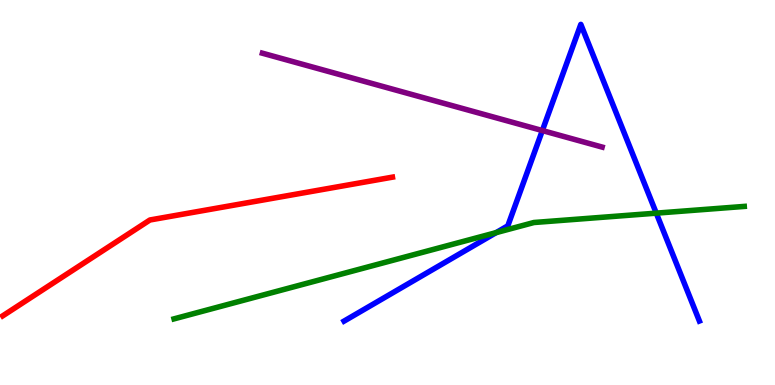[{'lines': ['blue', 'red'], 'intersections': []}, {'lines': ['green', 'red'], 'intersections': []}, {'lines': ['purple', 'red'], 'intersections': []}, {'lines': ['blue', 'green'], 'intersections': [{'x': 6.4, 'y': 3.96}, {'x': 8.47, 'y': 4.46}]}, {'lines': ['blue', 'purple'], 'intersections': [{'x': 7.0, 'y': 6.61}]}, {'lines': ['green', 'purple'], 'intersections': []}]